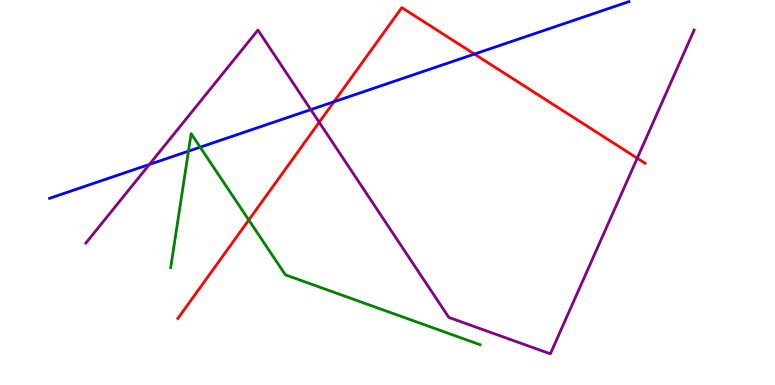[{'lines': ['blue', 'red'], 'intersections': [{'x': 4.31, 'y': 7.36}, {'x': 6.12, 'y': 8.6}]}, {'lines': ['green', 'red'], 'intersections': [{'x': 3.21, 'y': 4.29}]}, {'lines': ['purple', 'red'], 'intersections': [{'x': 4.12, 'y': 6.82}, {'x': 8.22, 'y': 5.89}]}, {'lines': ['blue', 'green'], 'intersections': [{'x': 2.43, 'y': 6.07}, {'x': 2.58, 'y': 6.18}]}, {'lines': ['blue', 'purple'], 'intersections': [{'x': 1.93, 'y': 5.73}, {'x': 4.01, 'y': 7.15}]}, {'lines': ['green', 'purple'], 'intersections': []}]